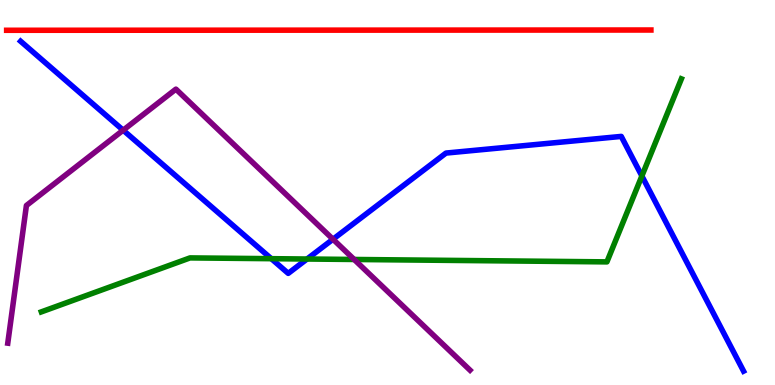[{'lines': ['blue', 'red'], 'intersections': []}, {'lines': ['green', 'red'], 'intersections': []}, {'lines': ['purple', 'red'], 'intersections': []}, {'lines': ['blue', 'green'], 'intersections': [{'x': 3.5, 'y': 3.28}, {'x': 3.96, 'y': 3.27}, {'x': 8.28, 'y': 5.43}]}, {'lines': ['blue', 'purple'], 'intersections': [{'x': 1.59, 'y': 6.62}, {'x': 4.3, 'y': 3.79}]}, {'lines': ['green', 'purple'], 'intersections': [{'x': 4.57, 'y': 3.26}]}]